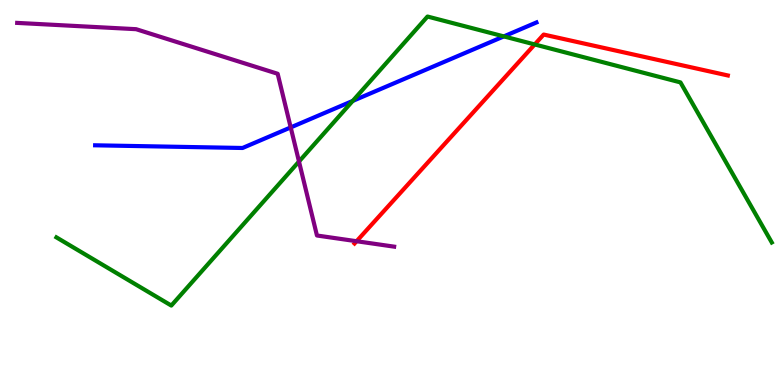[{'lines': ['blue', 'red'], 'intersections': []}, {'lines': ['green', 'red'], 'intersections': [{'x': 6.9, 'y': 8.85}]}, {'lines': ['purple', 'red'], 'intersections': [{'x': 4.6, 'y': 3.73}]}, {'lines': ['blue', 'green'], 'intersections': [{'x': 4.55, 'y': 7.38}, {'x': 6.5, 'y': 9.05}]}, {'lines': ['blue', 'purple'], 'intersections': [{'x': 3.75, 'y': 6.69}]}, {'lines': ['green', 'purple'], 'intersections': [{'x': 3.86, 'y': 5.8}]}]